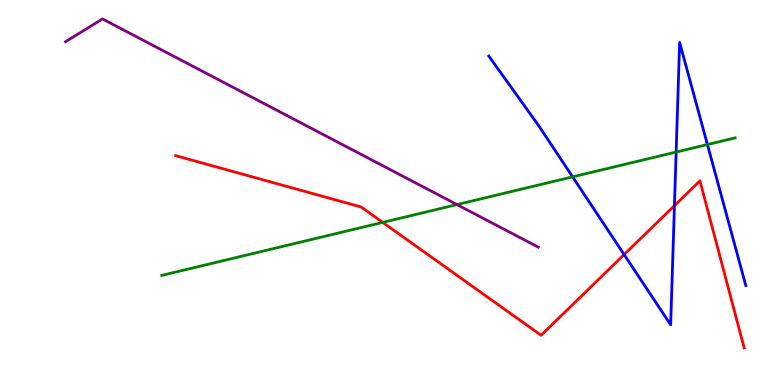[{'lines': ['blue', 'red'], 'intersections': [{'x': 8.05, 'y': 3.39}, {'x': 8.7, 'y': 4.66}]}, {'lines': ['green', 'red'], 'intersections': [{'x': 4.94, 'y': 4.22}]}, {'lines': ['purple', 'red'], 'intersections': []}, {'lines': ['blue', 'green'], 'intersections': [{'x': 7.39, 'y': 5.41}, {'x': 8.72, 'y': 6.05}, {'x': 9.13, 'y': 6.25}]}, {'lines': ['blue', 'purple'], 'intersections': []}, {'lines': ['green', 'purple'], 'intersections': [{'x': 5.9, 'y': 4.69}]}]